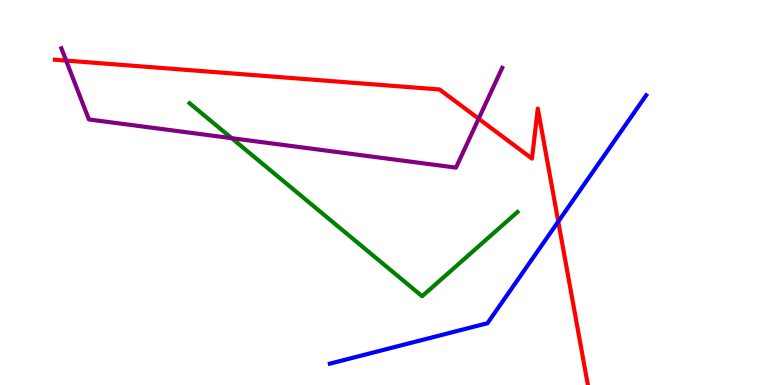[{'lines': ['blue', 'red'], 'intersections': [{'x': 7.2, 'y': 4.25}]}, {'lines': ['green', 'red'], 'intersections': []}, {'lines': ['purple', 'red'], 'intersections': [{'x': 0.853, 'y': 8.43}, {'x': 6.18, 'y': 6.92}]}, {'lines': ['blue', 'green'], 'intersections': []}, {'lines': ['blue', 'purple'], 'intersections': []}, {'lines': ['green', 'purple'], 'intersections': [{'x': 2.99, 'y': 6.41}]}]